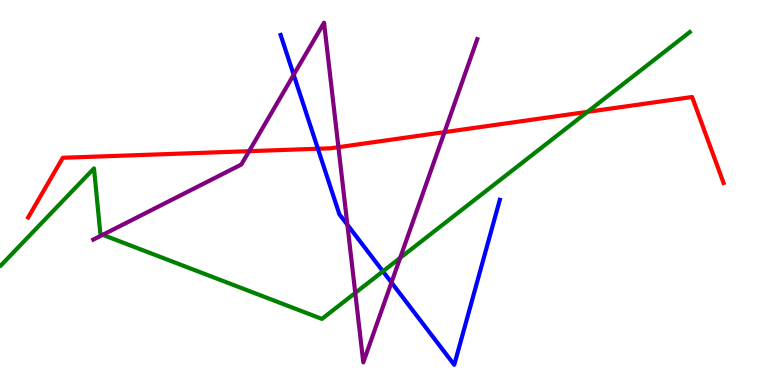[{'lines': ['blue', 'red'], 'intersections': [{'x': 4.1, 'y': 6.14}]}, {'lines': ['green', 'red'], 'intersections': [{'x': 7.58, 'y': 7.09}]}, {'lines': ['purple', 'red'], 'intersections': [{'x': 3.21, 'y': 6.07}, {'x': 4.37, 'y': 6.18}, {'x': 5.74, 'y': 6.57}]}, {'lines': ['blue', 'green'], 'intersections': [{'x': 4.94, 'y': 2.95}]}, {'lines': ['blue', 'purple'], 'intersections': [{'x': 3.79, 'y': 8.06}, {'x': 4.48, 'y': 4.16}, {'x': 5.05, 'y': 2.66}]}, {'lines': ['green', 'purple'], 'intersections': [{'x': 1.33, 'y': 3.9}, {'x': 4.58, 'y': 2.39}, {'x': 5.16, 'y': 3.3}]}]